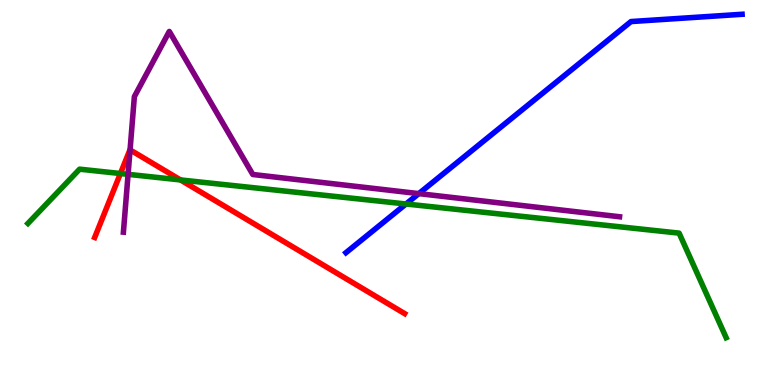[{'lines': ['blue', 'red'], 'intersections': []}, {'lines': ['green', 'red'], 'intersections': [{'x': 1.55, 'y': 5.49}, {'x': 2.33, 'y': 5.33}]}, {'lines': ['purple', 'red'], 'intersections': [{'x': 1.68, 'y': 6.11}]}, {'lines': ['blue', 'green'], 'intersections': [{'x': 5.24, 'y': 4.7}]}, {'lines': ['blue', 'purple'], 'intersections': [{'x': 5.4, 'y': 4.97}]}, {'lines': ['green', 'purple'], 'intersections': [{'x': 1.65, 'y': 5.47}]}]